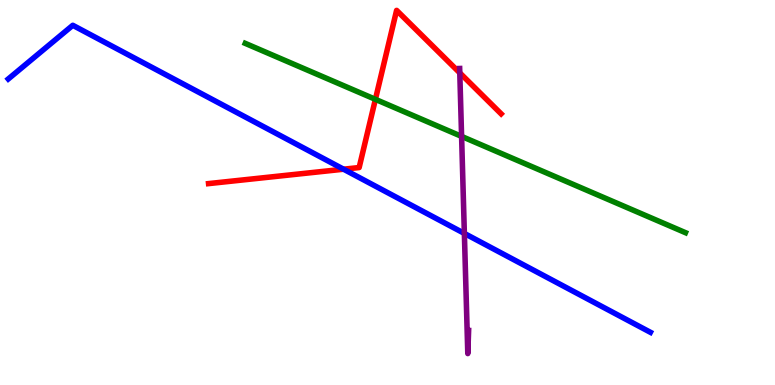[{'lines': ['blue', 'red'], 'intersections': [{'x': 4.43, 'y': 5.6}]}, {'lines': ['green', 'red'], 'intersections': [{'x': 4.84, 'y': 7.42}]}, {'lines': ['purple', 'red'], 'intersections': [{'x': 5.93, 'y': 8.11}]}, {'lines': ['blue', 'green'], 'intersections': []}, {'lines': ['blue', 'purple'], 'intersections': [{'x': 5.99, 'y': 3.94}]}, {'lines': ['green', 'purple'], 'intersections': [{'x': 5.96, 'y': 6.46}]}]